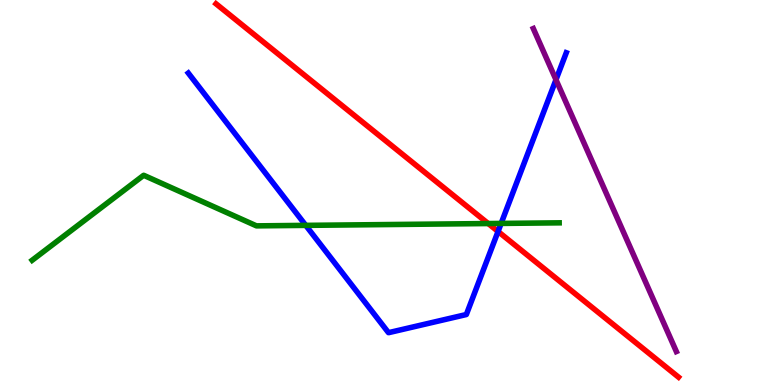[{'lines': ['blue', 'red'], 'intersections': [{'x': 6.43, 'y': 3.99}]}, {'lines': ['green', 'red'], 'intersections': [{'x': 6.3, 'y': 4.19}]}, {'lines': ['purple', 'red'], 'intersections': []}, {'lines': ['blue', 'green'], 'intersections': [{'x': 3.95, 'y': 4.15}, {'x': 6.47, 'y': 4.2}]}, {'lines': ['blue', 'purple'], 'intersections': [{'x': 7.17, 'y': 7.93}]}, {'lines': ['green', 'purple'], 'intersections': []}]